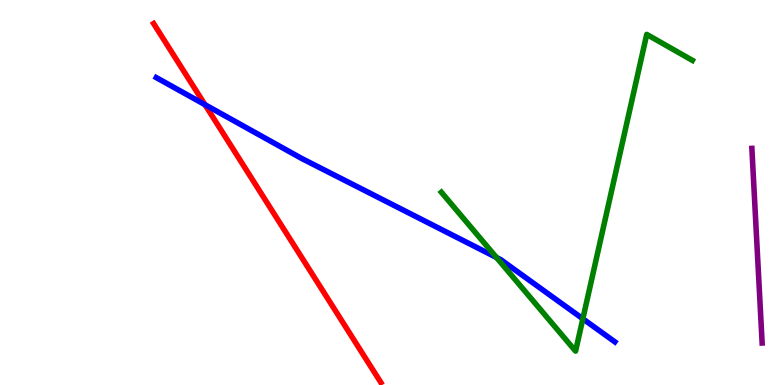[{'lines': ['blue', 'red'], 'intersections': [{'x': 2.64, 'y': 7.28}]}, {'lines': ['green', 'red'], 'intersections': []}, {'lines': ['purple', 'red'], 'intersections': []}, {'lines': ['blue', 'green'], 'intersections': [{'x': 6.41, 'y': 3.31}, {'x': 7.52, 'y': 1.72}]}, {'lines': ['blue', 'purple'], 'intersections': []}, {'lines': ['green', 'purple'], 'intersections': []}]